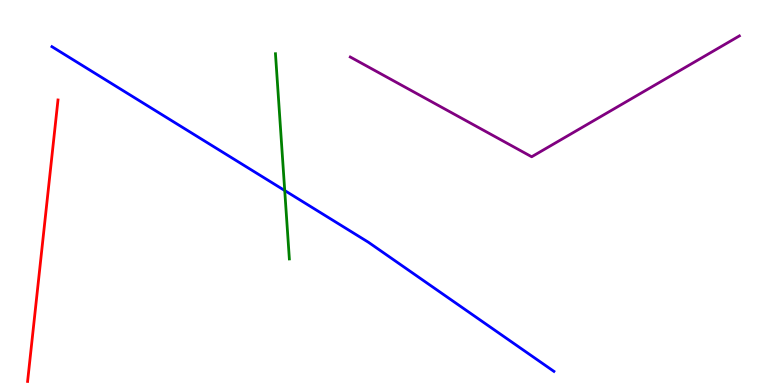[{'lines': ['blue', 'red'], 'intersections': []}, {'lines': ['green', 'red'], 'intersections': []}, {'lines': ['purple', 'red'], 'intersections': []}, {'lines': ['blue', 'green'], 'intersections': [{'x': 3.67, 'y': 5.05}]}, {'lines': ['blue', 'purple'], 'intersections': []}, {'lines': ['green', 'purple'], 'intersections': []}]